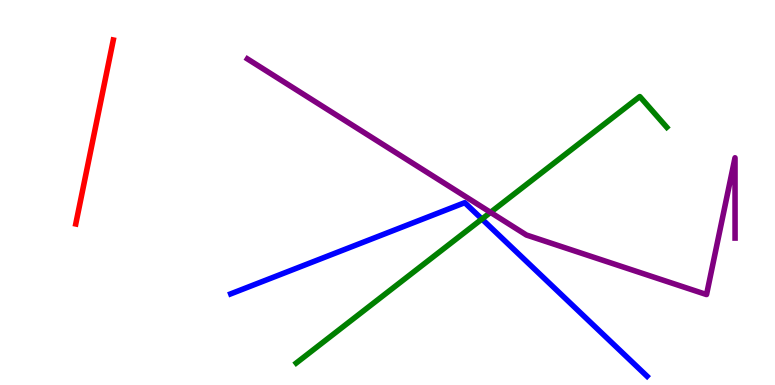[{'lines': ['blue', 'red'], 'intersections': []}, {'lines': ['green', 'red'], 'intersections': []}, {'lines': ['purple', 'red'], 'intersections': []}, {'lines': ['blue', 'green'], 'intersections': [{'x': 6.22, 'y': 4.31}]}, {'lines': ['blue', 'purple'], 'intersections': []}, {'lines': ['green', 'purple'], 'intersections': [{'x': 6.33, 'y': 4.48}]}]